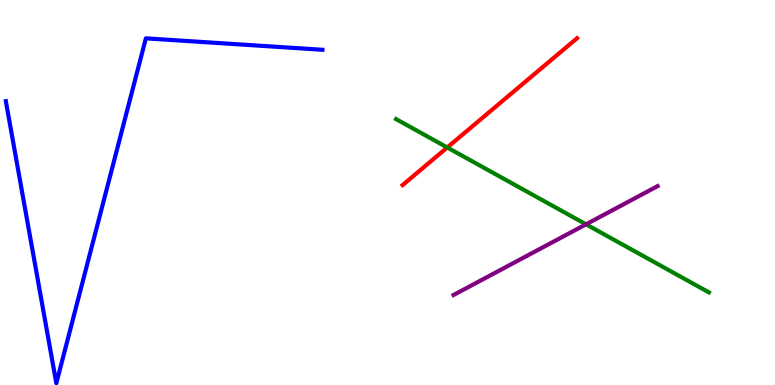[{'lines': ['blue', 'red'], 'intersections': []}, {'lines': ['green', 'red'], 'intersections': [{'x': 5.77, 'y': 6.17}]}, {'lines': ['purple', 'red'], 'intersections': []}, {'lines': ['blue', 'green'], 'intersections': []}, {'lines': ['blue', 'purple'], 'intersections': []}, {'lines': ['green', 'purple'], 'intersections': [{'x': 7.56, 'y': 4.17}]}]